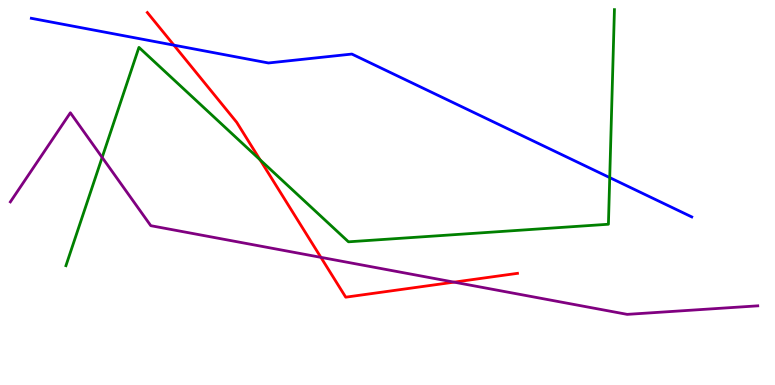[{'lines': ['blue', 'red'], 'intersections': [{'x': 2.24, 'y': 8.83}]}, {'lines': ['green', 'red'], 'intersections': [{'x': 3.36, 'y': 5.85}]}, {'lines': ['purple', 'red'], 'intersections': [{'x': 4.14, 'y': 3.32}, {'x': 5.86, 'y': 2.67}]}, {'lines': ['blue', 'green'], 'intersections': [{'x': 7.87, 'y': 5.39}]}, {'lines': ['blue', 'purple'], 'intersections': []}, {'lines': ['green', 'purple'], 'intersections': [{'x': 1.32, 'y': 5.91}]}]